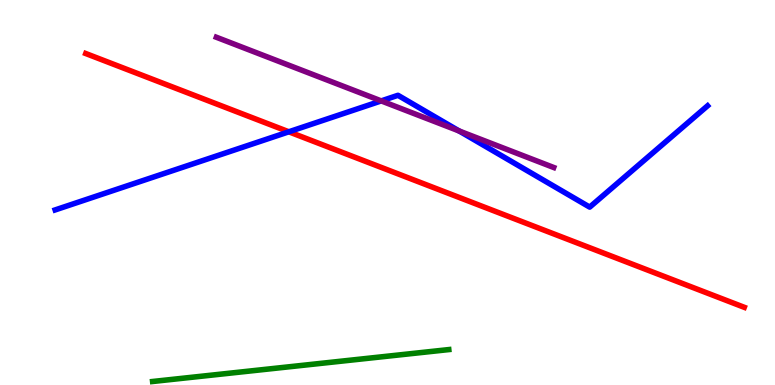[{'lines': ['blue', 'red'], 'intersections': [{'x': 3.73, 'y': 6.58}]}, {'lines': ['green', 'red'], 'intersections': []}, {'lines': ['purple', 'red'], 'intersections': []}, {'lines': ['blue', 'green'], 'intersections': []}, {'lines': ['blue', 'purple'], 'intersections': [{'x': 4.92, 'y': 7.38}, {'x': 5.92, 'y': 6.6}]}, {'lines': ['green', 'purple'], 'intersections': []}]